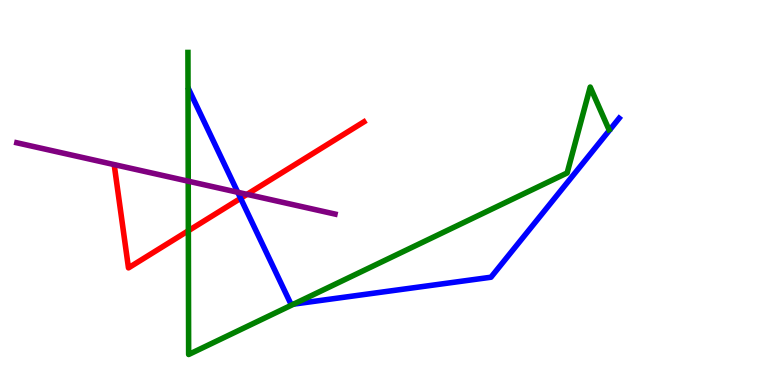[{'lines': ['blue', 'red'], 'intersections': [{'x': 3.1, 'y': 4.85}]}, {'lines': ['green', 'red'], 'intersections': [{'x': 2.43, 'y': 4.01}]}, {'lines': ['purple', 'red'], 'intersections': [{'x': 3.19, 'y': 4.95}]}, {'lines': ['blue', 'green'], 'intersections': [{'x': 3.79, 'y': 2.1}]}, {'lines': ['blue', 'purple'], 'intersections': [{'x': 3.07, 'y': 5.01}]}, {'lines': ['green', 'purple'], 'intersections': [{'x': 2.43, 'y': 5.29}]}]